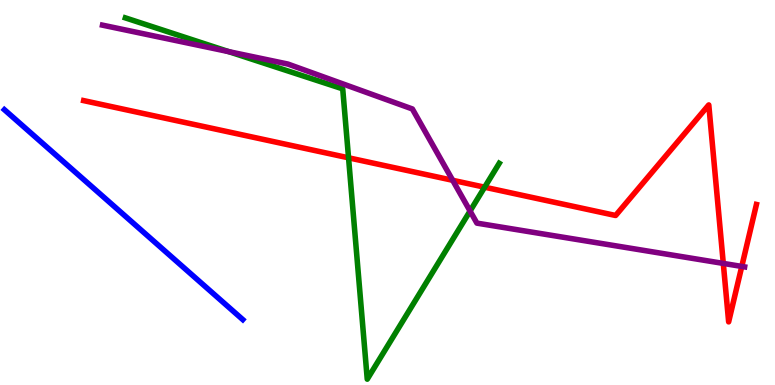[{'lines': ['blue', 'red'], 'intersections': []}, {'lines': ['green', 'red'], 'intersections': [{'x': 4.5, 'y': 5.9}, {'x': 6.25, 'y': 5.14}]}, {'lines': ['purple', 'red'], 'intersections': [{'x': 5.84, 'y': 5.32}, {'x': 9.33, 'y': 3.16}, {'x': 9.57, 'y': 3.08}]}, {'lines': ['blue', 'green'], 'intersections': []}, {'lines': ['blue', 'purple'], 'intersections': []}, {'lines': ['green', 'purple'], 'intersections': [{'x': 2.95, 'y': 8.66}, {'x': 6.07, 'y': 4.52}]}]